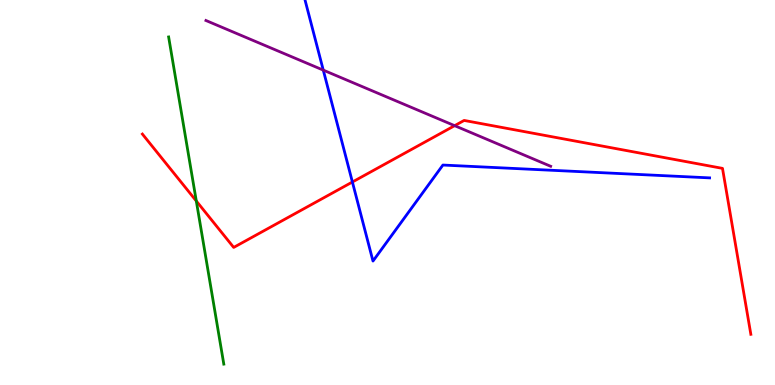[{'lines': ['blue', 'red'], 'intersections': [{'x': 4.55, 'y': 5.27}]}, {'lines': ['green', 'red'], 'intersections': [{'x': 2.53, 'y': 4.78}]}, {'lines': ['purple', 'red'], 'intersections': [{'x': 5.87, 'y': 6.74}]}, {'lines': ['blue', 'green'], 'intersections': []}, {'lines': ['blue', 'purple'], 'intersections': [{'x': 4.17, 'y': 8.18}]}, {'lines': ['green', 'purple'], 'intersections': []}]